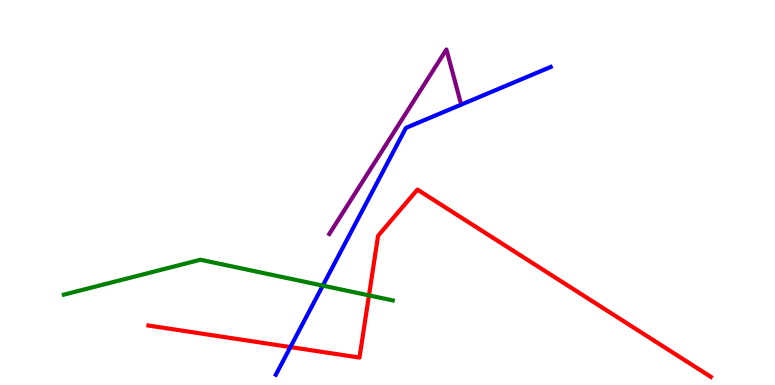[{'lines': ['blue', 'red'], 'intersections': [{'x': 3.75, 'y': 0.985}]}, {'lines': ['green', 'red'], 'intersections': [{'x': 4.76, 'y': 2.33}]}, {'lines': ['purple', 'red'], 'intersections': []}, {'lines': ['blue', 'green'], 'intersections': [{'x': 4.17, 'y': 2.58}]}, {'lines': ['blue', 'purple'], 'intersections': []}, {'lines': ['green', 'purple'], 'intersections': []}]